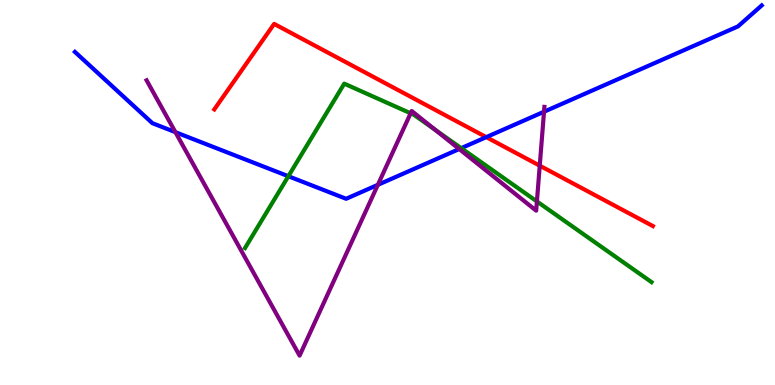[{'lines': ['blue', 'red'], 'intersections': [{'x': 6.27, 'y': 6.44}]}, {'lines': ['green', 'red'], 'intersections': []}, {'lines': ['purple', 'red'], 'intersections': [{'x': 6.96, 'y': 5.7}]}, {'lines': ['blue', 'green'], 'intersections': [{'x': 3.72, 'y': 5.42}, {'x': 5.95, 'y': 6.15}]}, {'lines': ['blue', 'purple'], 'intersections': [{'x': 2.26, 'y': 6.57}, {'x': 4.88, 'y': 5.2}, {'x': 5.93, 'y': 6.13}, {'x': 7.02, 'y': 7.1}]}, {'lines': ['green', 'purple'], 'intersections': [{'x': 5.3, 'y': 7.06}, {'x': 5.62, 'y': 6.63}, {'x': 6.93, 'y': 4.77}]}]